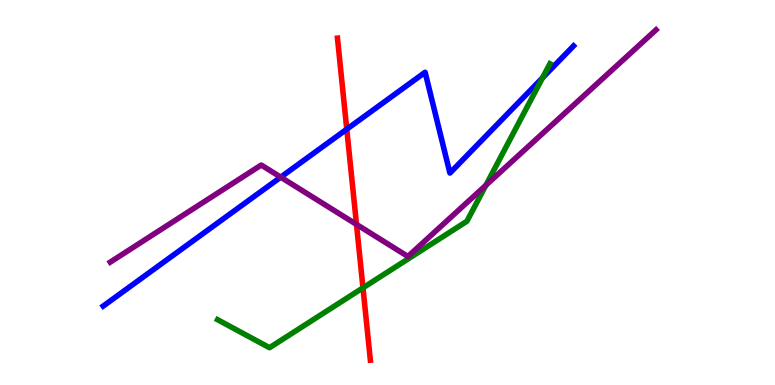[{'lines': ['blue', 'red'], 'intersections': [{'x': 4.47, 'y': 6.64}]}, {'lines': ['green', 'red'], 'intersections': [{'x': 4.68, 'y': 2.52}]}, {'lines': ['purple', 'red'], 'intersections': [{'x': 4.6, 'y': 4.17}]}, {'lines': ['blue', 'green'], 'intersections': [{'x': 7.0, 'y': 7.98}]}, {'lines': ['blue', 'purple'], 'intersections': [{'x': 3.62, 'y': 5.4}]}, {'lines': ['green', 'purple'], 'intersections': [{'x': 6.27, 'y': 5.19}]}]